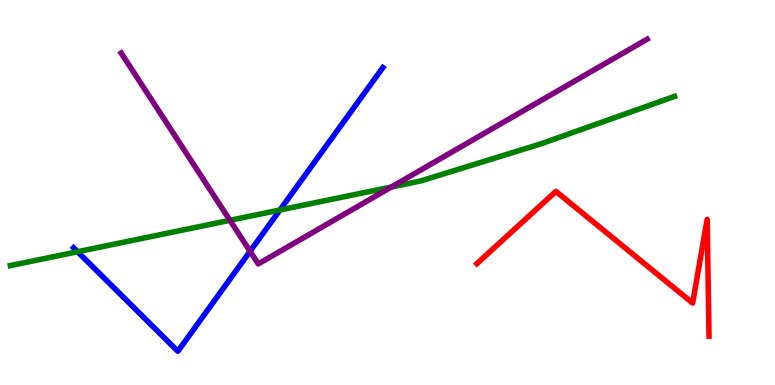[{'lines': ['blue', 'red'], 'intersections': []}, {'lines': ['green', 'red'], 'intersections': []}, {'lines': ['purple', 'red'], 'intersections': []}, {'lines': ['blue', 'green'], 'intersections': [{'x': 1.0, 'y': 3.46}, {'x': 3.61, 'y': 4.55}]}, {'lines': ['blue', 'purple'], 'intersections': [{'x': 3.23, 'y': 3.47}]}, {'lines': ['green', 'purple'], 'intersections': [{'x': 2.97, 'y': 4.28}, {'x': 5.05, 'y': 5.14}]}]